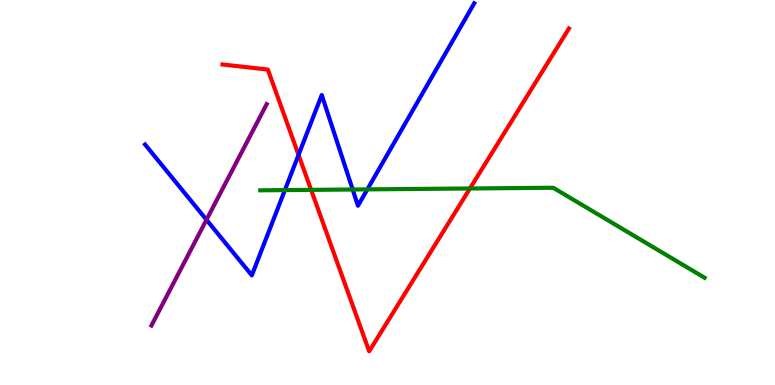[{'lines': ['blue', 'red'], 'intersections': [{'x': 3.85, 'y': 5.98}]}, {'lines': ['green', 'red'], 'intersections': [{'x': 4.01, 'y': 5.07}, {'x': 6.06, 'y': 5.1}]}, {'lines': ['purple', 'red'], 'intersections': []}, {'lines': ['blue', 'green'], 'intersections': [{'x': 3.68, 'y': 5.06}, {'x': 4.55, 'y': 5.08}, {'x': 4.74, 'y': 5.08}]}, {'lines': ['blue', 'purple'], 'intersections': [{'x': 2.66, 'y': 4.29}]}, {'lines': ['green', 'purple'], 'intersections': []}]